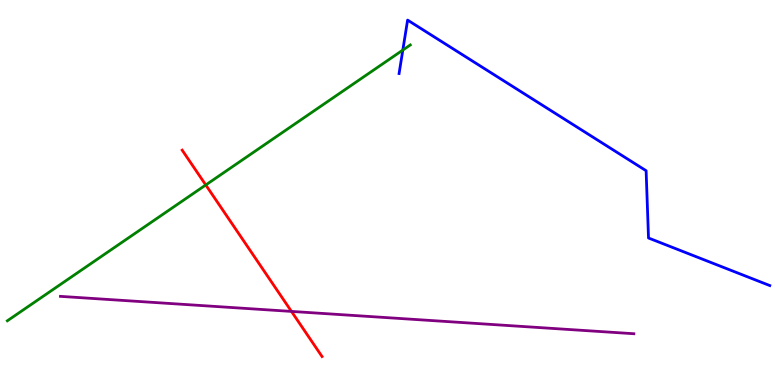[{'lines': ['blue', 'red'], 'intersections': []}, {'lines': ['green', 'red'], 'intersections': [{'x': 2.66, 'y': 5.2}]}, {'lines': ['purple', 'red'], 'intersections': [{'x': 3.76, 'y': 1.91}]}, {'lines': ['blue', 'green'], 'intersections': [{'x': 5.2, 'y': 8.7}]}, {'lines': ['blue', 'purple'], 'intersections': []}, {'lines': ['green', 'purple'], 'intersections': []}]